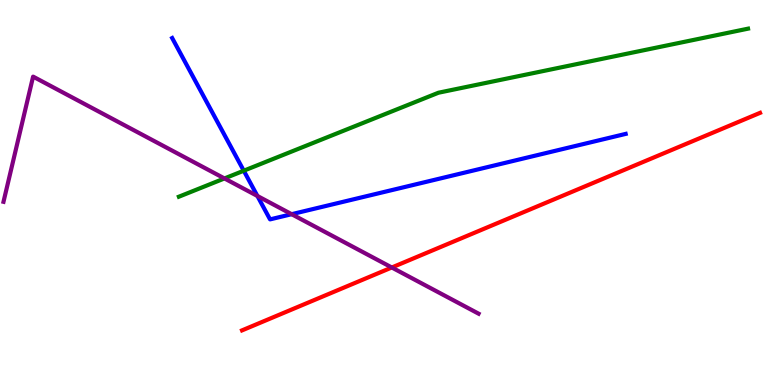[{'lines': ['blue', 'red'], 'intersections': []}, {'lines': ['green', 'red'], 'intersections': []}, {'lines': ['purple', 'red'], 'intersections': [{'x': 5.06, 'y': 3.05}]}, {'lines': ['blue', 'green'], 'intersections': [{'x': 3.15, 'y': 5.57}]}, {'lines': ['blue', 'purple'], 'intersections': [{'x': 3.32, 'y': 4.91}, {'x': 3.76, 'y': 4.44}]}, {'lines': ['green', 'purple'], 'intersections': [{'x': 2.9, 'y': 5.37}]}]